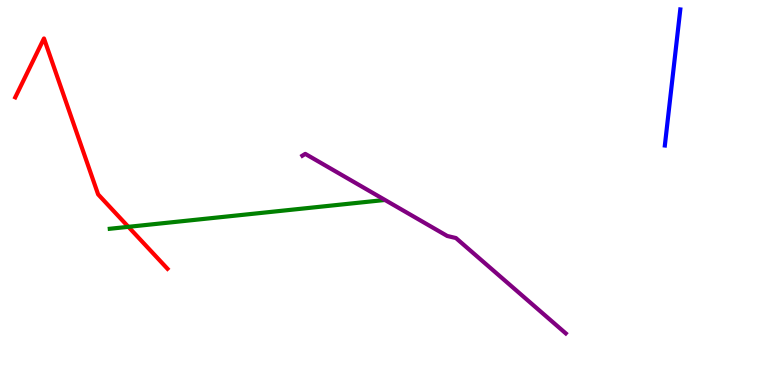[{'lines': ['blue', 'red'], 'intersections': []}, {'lines': ['green', 'red'], 'intersections': [{'x': 1.66, 'y': 4.11}]}, {'lines': ['purple', 'red'], 'intersections': []}, {'lines': ['blue', 'green'], 'intersections': []}, {'lines': ['blue', 'purple'], 'intersections': []}, {'lines': ['green', 'purple'], 'intersections': []}]